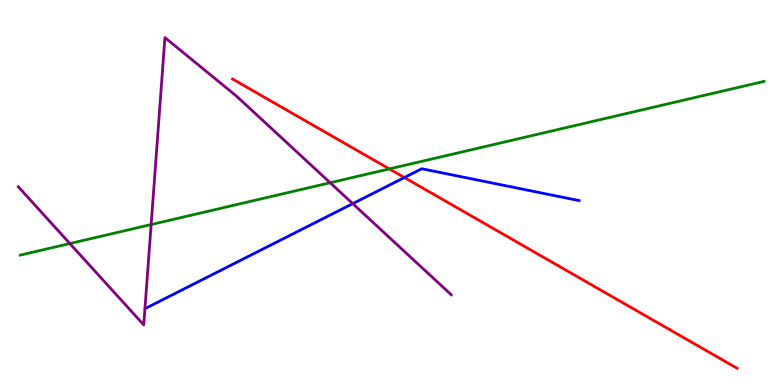[{'lines': ['blue', 'red'], 'intersections': [{'x': 5.22, 'y': 5.39}]}, {'lines': ['green', 'red'], 'intersections': [{'x': 5.02, 'y': 5.61}]}, {'lines': ['purple', 'red'], 'intersections': []}, {'lines': ['blue', 'green'], 'intersections': []}, {'lines': ['blue', 'purple'], 'intersections': [{'x': 4.55, 'y': 4.71}]}, {'lines': ['green', 'purple'], 'intersections': [{'x': 0.902, 'y': 3.67}, {'x': 1.95, 'y': 4.17}, {'x': 4.26, 'y': 5.25}]}]